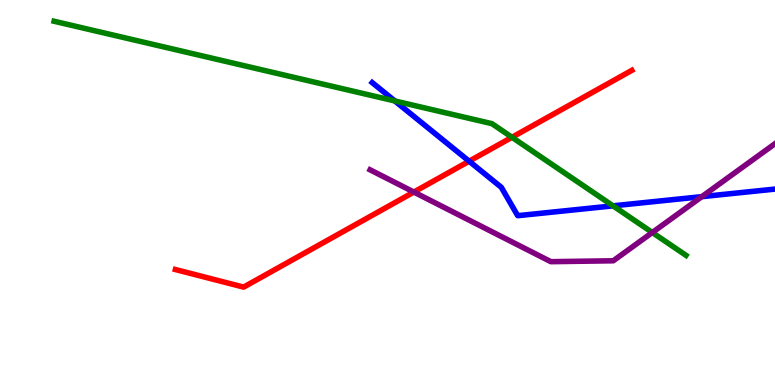[{'lines': ['blue', 'red'], 'intersections': [{'x': 6.05, 'y': 5.81}]}, {'lines': ['green', 'red'], 'intersections': [{'x': 6.61, 'y': 6.43}]}, {'lines': ['purple', 'red'], 'intersections': [{'x': 5.34, 'y': 5.01}]}, {'lines': ['blue', 'green'], 'intersections': [{'x': 5.09, 'y': 7.38}, {'x': 7.91, 'y': 4.65}]}, {'lines': ['blue', 'purple'], 'intersections': [{'x': 9.06, 'y': 4.89}]}, {'lines': ['green', 'purple'], 'intersections': [{'x': 8.42, 'y': 3.96}]}]